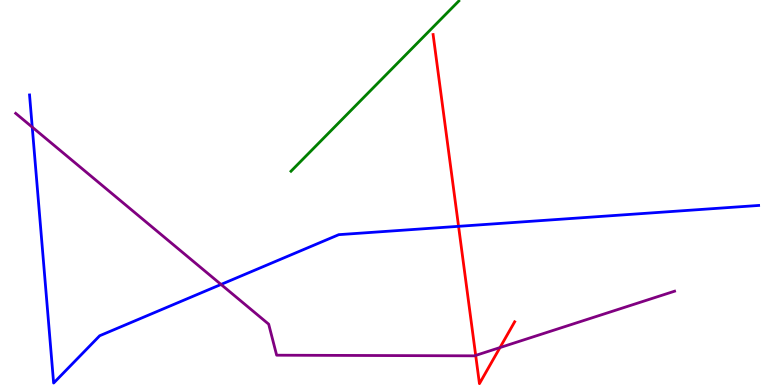[{'lines': ['blue', 'red'], 'intersections': [{'x': 5.92, 'y': 4.12}]}, {'lines': ['green', 'red'], 'intersections': []}, {'lines': ['purple', 'red'], 'intersections': [{'x': 6.14, 'y': 0.769}, {'x': 6.45, 'y': 0.972}]}, {'lines': ['blue', 'green'], 'intersections': []}, {'lines': ['blue', 'purple'], 'intersections': [{'x': 0.416, 'y': 6.7}, {'x': 2.85, 'y': 2.61}]}, {'lines': ['green', 'purple'], 'intersections': []}]